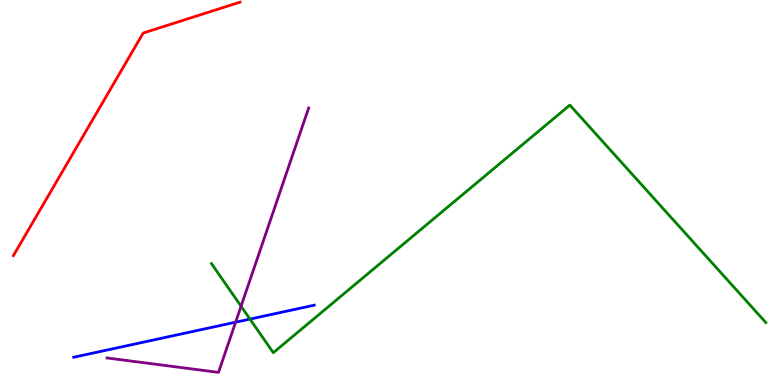[{'lines': ['blue', 'red'], 'intersections': []}, {'lines': ['green', 'red'], 'intersections': []}, {'lines': ['purple', 'red'], 'intersections': []}, {'lines': ['blue', 'green'], 'intersections': [{'x': 3.23, 'y': 1.71}]}, {'lines': ['blue', 'purple'], 'intersections': [{'x': 3.04, 'y': 1.63}]}, {'lines': ['green', 'purple'], 'intersections': [{'x': 3.11, 'y': 2.05}]}]